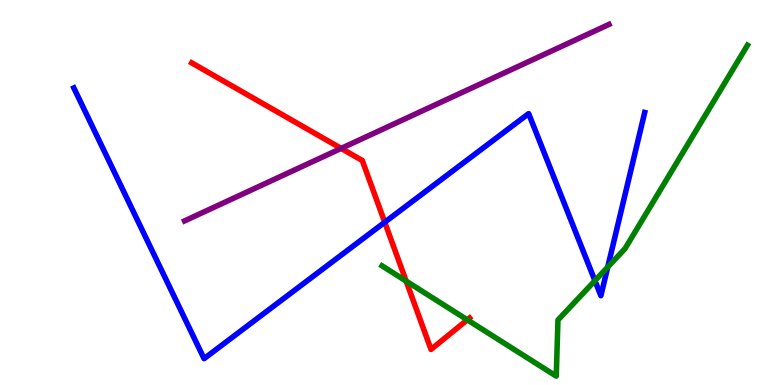[{'lines': ['blue', 'red'], 'intersections': [{'x': 4.96, 'y': 4.23}]}, {'lines': ['green', 'red'], 'intersections': [{'x': 5.24, 'y': 2.7}, {'x': 6.03, 'y': 1.69}]}, {'lines': ['purple', 'red'], 'intersections': [{'x': 4.4, 'y': 6.15}]}, {'lines': ['blue', 'green'], 'intersections': [{'x': 7.68, 'y': 2.71}, {'x': 7.84, 'y': 3.06}]}, {'lines': ['blue', 'purple'], 'intersections': []}, {'lines': ['green', 'purple'], 'intersections': []}]